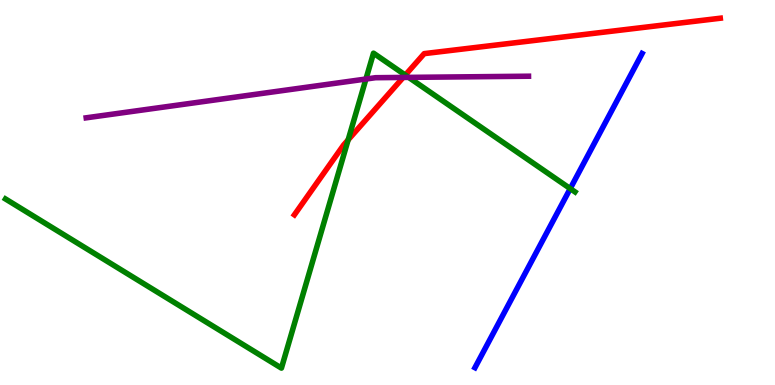[{'lines': ['blue', 'red'], 'intersections': []}, {'lines': ['green', 'red'], 'intersections': [{'x': 4.49, 'y': 6.37}, {'x': 5.23, 'y': 8.05}]}, {'lines': ['purple', 'red'], 'intersections': [{'x': 5.2, 'y': 7.99}]}, {'lines': ['blue', 'green'], 'intersections': [{'x': 7.36, 'y': 5.1}]}, {'lines': ['blue', 'purple'], 'intersections': []}, {'lines': ['green', 'purple'], 'intersections': [{'x': 4.72, 'y': 7.95}, {'x': 5.27, 'y': 7.99}]}]